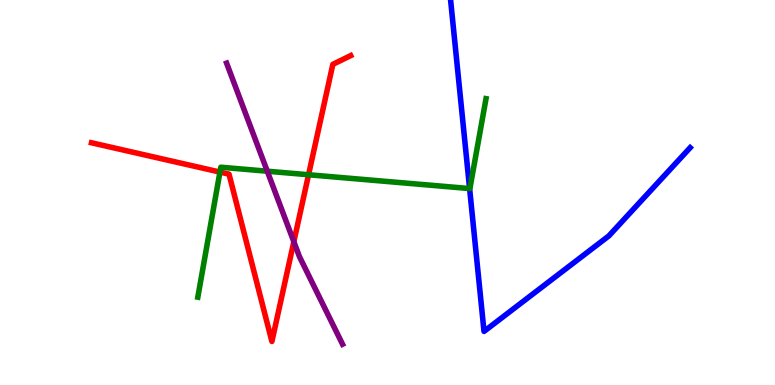[{'lines': ['blue', 'red'], 'intersections': []}, {'lines': ['green', 'red'], 'intersections': [{'x': 2.84, 'y': 5.53}, {'x': 3.98, 'y': 5.46}]}, {'lines': ['purple', 'red'], 'intersections': [{'x': 3.79, 'y': 3.72}]}, {'lines': ['blue', 'green'], 'intersections': [{'x': 6.06, 'y': 5.1}]}, {'lines': ['blue', 'purple'], 'intersections': []}, {'lines': ['green', 'purple'], 'intersections': [{'x': 3.45, 'y': 5.55}]}]